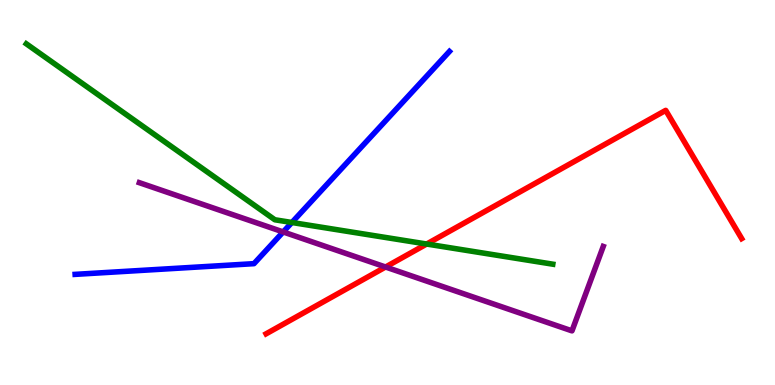[{'lines': ['blue', 'red'], 'intersections': []}, {'lines': ['green', 'red'], 'intersections': [{'x': 5.51, 'y': 3.66}]}, {'lines': ['purple', 'red'], 'intersections': [{'x': 4.97, 'y': 3.06}]}, {'lines': ['blue', 'green'], 'intersections': [{'x': 3.77, 'y': 4.22}]}, {'lines': ['blue', 'purple'], 'intersections': [{'x': 3.65, 'y': 3.98}]}, {'lines': ['green', 'purple'], 'intersections': []}]